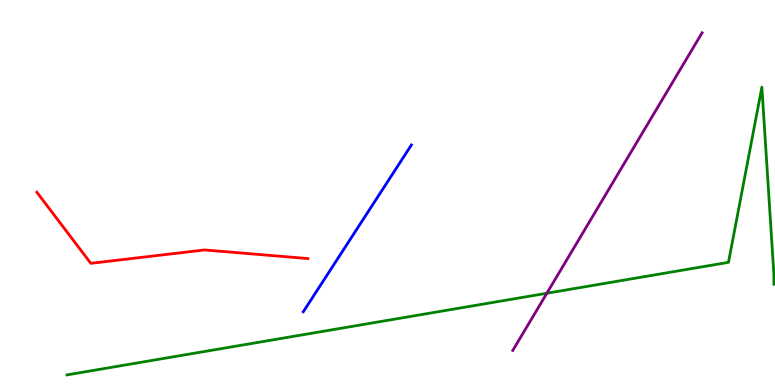[{'lines': ['blue', 'red'], 'intersections': []}, {'lines': ['green', 'red'], 'intersections': []}, {'lines': ['purple', 'red'], 'intersections': []}, {'lines': ['blue', 'green'], 'intersections': []}, {'lines': ['blue', 'purple'], 'intersections': []}, {'lines': ['green', 'purple'], 'intersections': [{'x': 7.06, 'y': 2.38}]}]